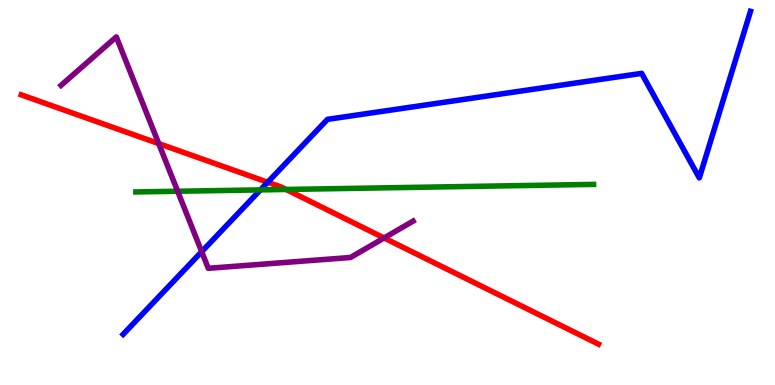[{'lines': ['blue', 'red'], 'intersections': [{'x': 3.45, 'y': 5.27}]}, {'lines': ['green', 'red'], 'intersections': [{'x': 3.69, 'y': 5.08}]}, {'lines': ['purple', 'red'], 'intersections': [{'x': 2.05, 'y': 6.27}, {'x': 4.96, 'y': 3.82}]}, {'lines': ['blue', 'green'], 'intersections': [{'x': 3.36, 'y': 5.07}]}, {'lines': ['blue', 'purple'], 'intersections': [{'x': 2.6, 'y': 3.46}]}, {'lines': ['green', 'purple'], 'intersections': [{'x': 2.29, 'y': 5.03}]}]